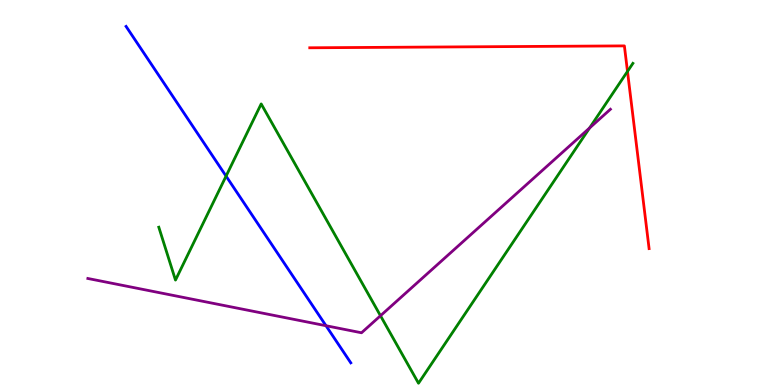[{'lines': ['blue', 'red'], 'intersections': []}, {'lines': ['green', 'red'], 'intersections': [{'x': 8.1, 'y': 8.15}]}, {'lines': ['purple', 'red'], 'intersections': []}, {'lines': ['blue', 'green'], 'intersections': [{'x': 2.92, 'y': 5.43}]}, {'lines': ['blue', 'purple'], 'intersections': [{'x': 4.21, 'y': 1.54}]}, {'lines': ['green', 'purple'], 'intersections': [{'x': 4.91, 'y': 1.8}, {'x': 7.61, 'y': 6.68}]}]